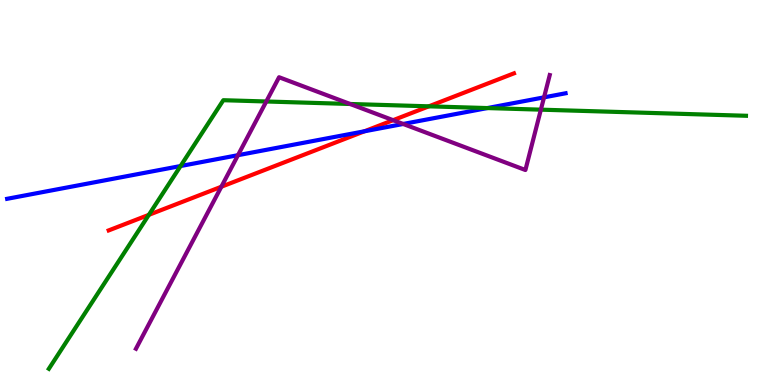[{'lines': ['blue', 'red'], 'intersections': [{'x': 4.7, 'y': 6.59}]}, {'lines': ['green', 'red'], 'intersections': [{'x': 1.92, 'y': 4.42}, {'x': 5.53, 'y': 7.24}]}, {'lines': ['purple', 'red'], 'intersections': [{'x': 2.86, 'y': 5.15}, {'x': 5.07, 'y': 6.88}]}, {'lines': ['blue', 'green'], 'intersections': [{'x': 2.33, 'y': 5.69}, {'x': 6.29, 'y': 7.19}]}, {'lines': ['blue', 'purple'], 'intersections': [{'x': 3.07, 'y': 5.97}, {'x': 5.2, 'y': 6.78}, {'x': 7.02, 'y': 7.47}]}, {'lines': ['green', 'purple'], 'intersections': [{'x': 3.44, 'y': 7.36}, {'x': 4.52, 'y': 7.3}, {'x': 6.98, 'y': 7.15}]}]